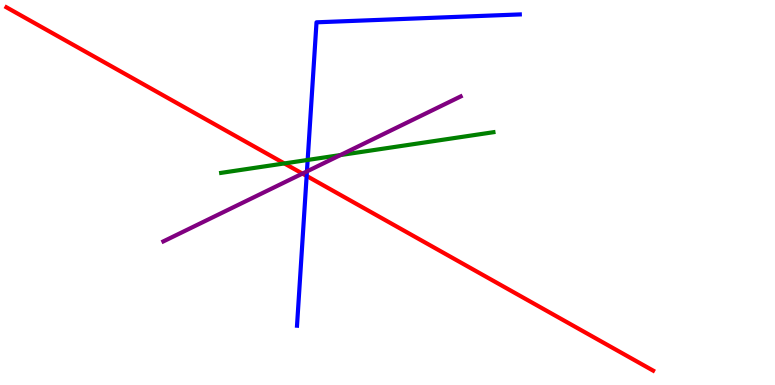[{'lines': ['blue', 'red'], 'intersections': [{'x': 3.96, 'y': 5.43}]}, {'lines': ['green', 'red'], 'intersections': [{'x': 3.67, 'y': 5.75}]}, {'lines': ['purple', 'red'], 'intersections': [{'x': 3.9, 'y': 5.49}]}, {'lines': ['blue', 'green'], 'intersections': [{'x': 3.97, 'y': 5.85}]}, {'lines': ['blue', 'purple'], 'intersections': [{'x': 3.96, 'y': 5.55}]}, {'lines': ['green', 'purple'], 'intersections': [{'x': 4.39, 'y': 5.97}]}]